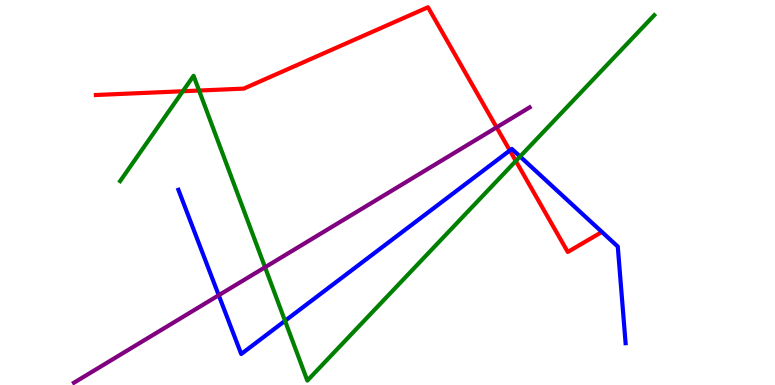[{'lines': ['blue', 'red'], 'intersections': [{'x': 6.58, 'y': 6.09}]}, {'lines': ['green', 'red'], 'intersections': [{'x': 2.36, 'y': 7.63}, {'x': 2.57, 'y': 7.65}, {'x': 6.66, 'y': 5.82}]}, {'lines': ['purple', 'red'], 'intersections': [{'x': 6.41, 'y': 6.69}]}, {'lines': ['blue', 'green'], 'intersections': [{'x': 3.68, 'y': 1.67}, {'x': 6.71, 'y': 5.93}]}, {'lines': ['blue', 'purple'], 'intersections': [{'x': 2.82, 'y': 2.33}]}, {'lines': ['green', 'purple'], 'intersections': [{'x': 3.42, 'y': 3.06}]}]